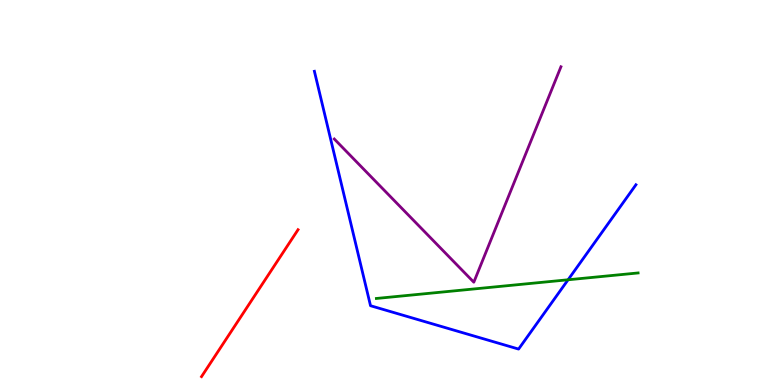[{'lines': ['blue', 'red'], 'intersections': []}, {'lines': ['green', 'red'], 'intersections': []}, {'lines': ['purple', 'red'], 'intersections': []}, {'lines': ['blue', 'green'], 'intersections': [{'x': 7.33, 'y': 2.73}]}, {'lines': ['blue', 'purple'], 'intersections': []}, {'lines': ['green', 'purple'], 'intersections': []}]